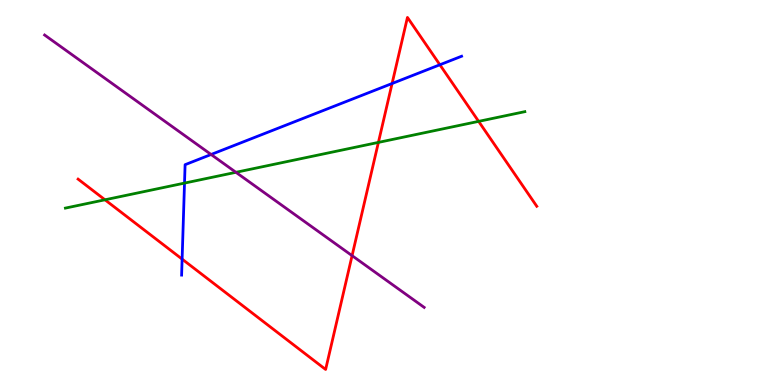[{'lines': ['blue', 'red'], 'intersections': [{'x': 2.35, 'y': 3.27}, {'x': 5.06, 'y': 7.83}, {'x': 5.68, 'y': 8.32}]}, {'lines': ['green', 'red'], 'intersections': [{'x': 1.35, 'y': 4.81}, {'x': 4.88, 'y': 6.3}, {'x': 6.18, 'y': 6.85}]}, {'lines': ['purple', 'red'], 'intersections': [{'x': 4.54, 'y': 3.36}]}, {'lines': ['blue', 'green'], 'intersections': [{'x': 2.38, 'y': 5.24}]}, {'lines': ['blue', 'purple'], 'intersections': [{'x': 2.72, 'y': 5.99}]}, {'lines': ['green', 'purple'], 'intersections': [{'x': 3.04, 'y': 5.52}]}]